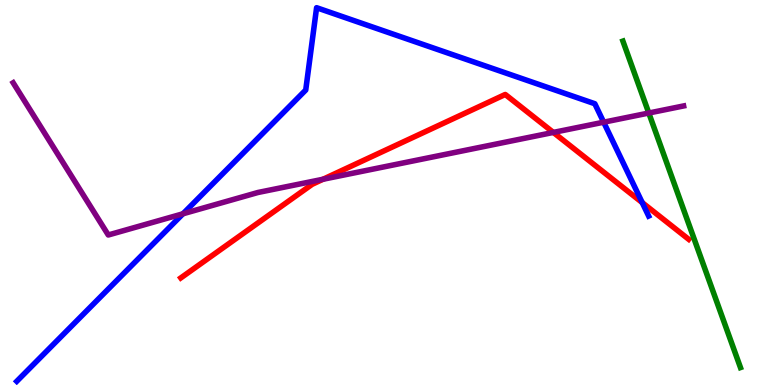[{'lines': ['blue', 'red'], 'intersections': [{'x': 8.29, 'y': 4.74}]}, {'lines': ['green', 'red'], 'intersections': []}, {'lines': ['purple', 'red'], 'intersections': [{'x': 4.17, 'y': 5.34}, {'x': 7.14, 'y': 6.56}]}, {'lines': ['blue', 'green'], 'intersections': []}, {'lines': ['blue', 'purple'], 'intersections': [{'x': 2.36, 'y': 4.45}, {'x': 7.79, 'y': 6.83}]}, {'lines': ['green', 'purple'], 'intersections': [{'x': 8.37, 'y': 7.06}]}]